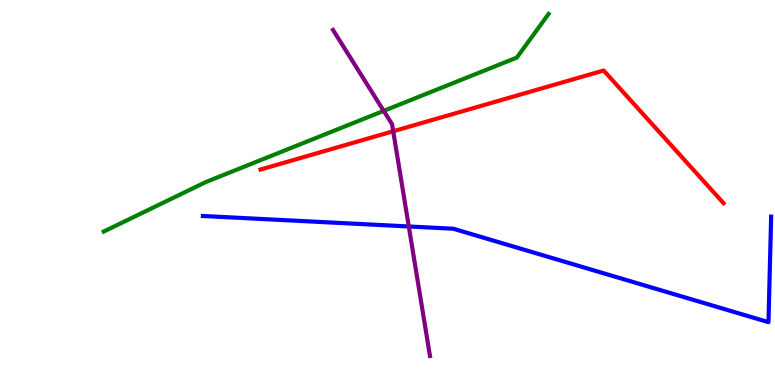[{'lines': ['blue', 'red'], 'intersections': []}, {'lines': ['green', 'red'], 'intersections': []}, {'lines': ['purple', 'red'], 'intersections': [{'x': 5.07, 'y': 6.59}]}, {'lines': ['blue', 'green'], 'intersections': []}, {'lines': ['blue', 'purple'], 'intersections': [{'x': 5.27, 'y': 4.12}]}, {'lines': ['green', 'purple'], 'intersections': [{'x': 4.95, 'y': 7.12}]}]